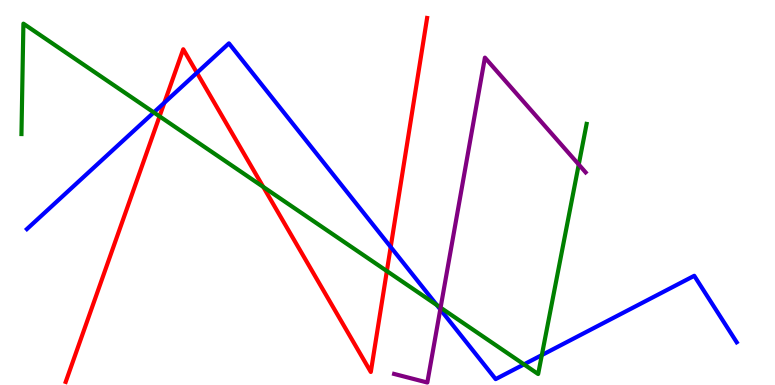[{'lines': ['blue', 'red'], 'intersections': [{'x': 2.12, 'y': 7.33}, {'x': 2.54, 'y': 8.11}, {'x': 5.04, 'y': 3.59}]}, {'lines': ['green', 'red'], 'intersections': [{'x': 2.06, 'y': 6.98}, {'x': 3.4, 'y': 5.14}, {'x': 4.99, 'y': 2.96}]}, {'lines': ['purple', 'red'], 'intersections': []}, {'lines': ['blue', 'green'], 'intersections': [{'x': 1.98, 'y': 7.08}, {'x': 5.64, 'y': 2.08}, {'x': 6.76, 'y': 0.536}, {'x': 6.99, 'y': 0.777}]}, {'lines': ['blue', 'purple'], 'intersections': [{'x': 5.68, 'y': 1.96}]}, {'lines': ['green', 'purple'], 'intersections': [{'x': 5.69, 'y': 2.01}, {'x': 7.47, 'y': 5.73}]}]